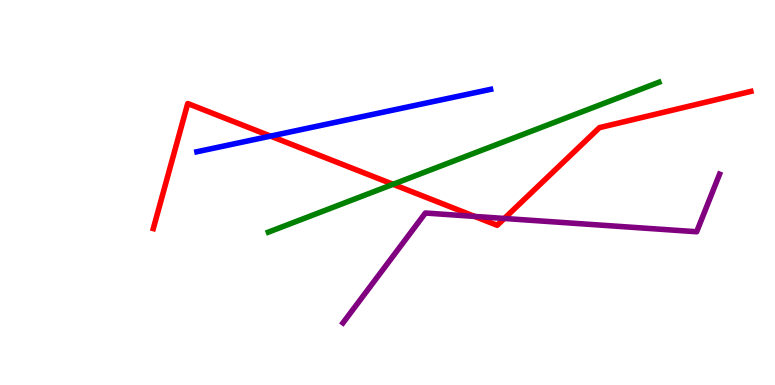[{'lines': ['blue', 'red'], 'intersections': [{'x': 3.49, 'y': 6.46}]}, {'lines': ['green', 'red'], 'intersections': [{'x': 5.07, 'y': 5.21}]}, {'lines': ['purple', 'red'], 'intersections': [{'x': 6.13, 'y': 4.38}, {'x': 6.51, 'y': 4.33}]}, {'lines': ['blue', 'green'], 'intersections': []}, {'lines': ['blue', 'purple'], 'intersections': []}, {'lines': ['green', 'purple'], 'intersections': []}]